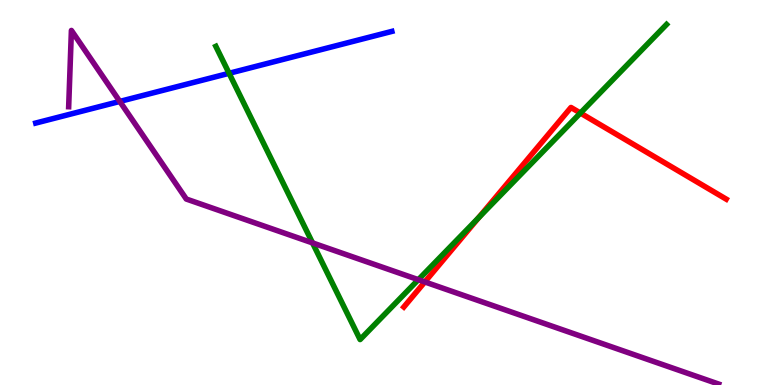[{'lines': ['blue', 'red'], 'intersections': []}, {'lines': ['green', 'red'], 'intersections': [{'x': 6.18, 'y': 4.35}, {'x': 7.49, 'y': 7.06}]}, {'lines': ['purple', 'red'], 'intersections': [{'x': 5.48, 'y': 2.68}]}, {'lines': ['blue', 'green'], 'intersections': [{'x': 2.96, 'y': 8.1}]}, {'lines': ['blue', 'purple'], 'intersections': [{'x': 1.55, 'y': 7.37}]}, {'lines': ['green', 'purple'], 'intersections': [{'x': 4.03, 'y': 3.69}, {'x': 5.4, 'y': 2.74}]}]